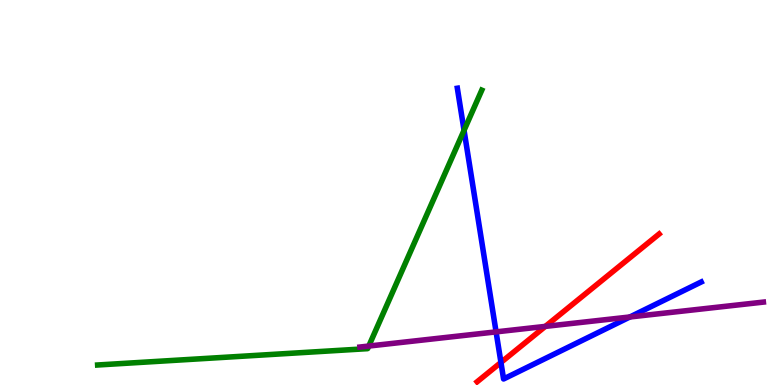[{'lines': ['blue', 'red'], 'intersections': [{'x': 6.46, 'y': 0.586}]}, {'lines': ['green', 'red'], 'intersections': []}, {'lines': ['purple', 'red'], 'intersections': [{'x': 7.04, 'y': 1.52}]}, {'lines': ['blue', 'green'], 'intersections': [{'x': 5.99, 'y': 6.61}]}, {'lines': ['blue', 'purple'], 'intersections': [{'x': 6.4, 'y': 1.38}, {'x': 8.13, 'y': 1.77}]}, {'lines': ['green', 'purple'], 'intersections': [{'x': 4.76, 'y': 1.01}]}]